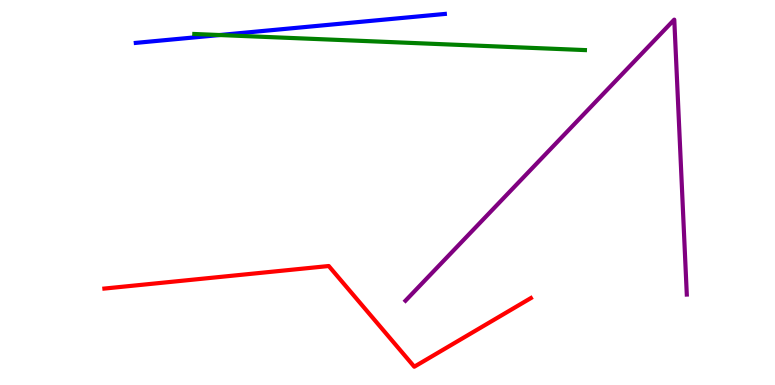[{'lines': ['blue', 'red'], 'intersections': []}, {'lines': ['green', 'red'], 'intersections': []}, {'lines': ['purple', 'red'], 'intersections': []}, {'lines': ['blue', 'green'], 'intersections': [{'x': 2.83, 'y': 9.09}]}, {'lines': ['blue', 'purple'], 'intersections': []}, {'lines': ['green', 'purple'], 'intersections': []}]